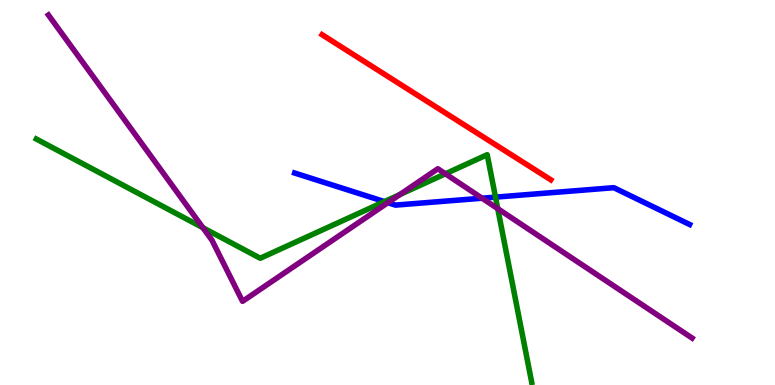[{'lines': ['blue', 'red'], 'intersections': []}, {'lines': ['green', 'red'], 'intersections': []}, {'lines': ['purple', 'red'], 'intersections': []}, {'lines': ['blue', 'green'], 'intersections': [{'x': 4.96, 'y': 4.76}, {'x': 6.39, 'y': 4.88}]}, {'lines': ['blue', 'purple'], 'intersections': [{'x': 5.0, 'y': 4.74}, {'x': 6.22, 'y': 4.85}]}, {'lines': ['green', 'purple'], 'intersections': [{'x': 2.62, 'y': 4.09}, {'x': 5.16, 'y': 4.95}, {'x': 5.75, 'y': 5.49}, {'x': 6.42, 'y': 4.58}]}]